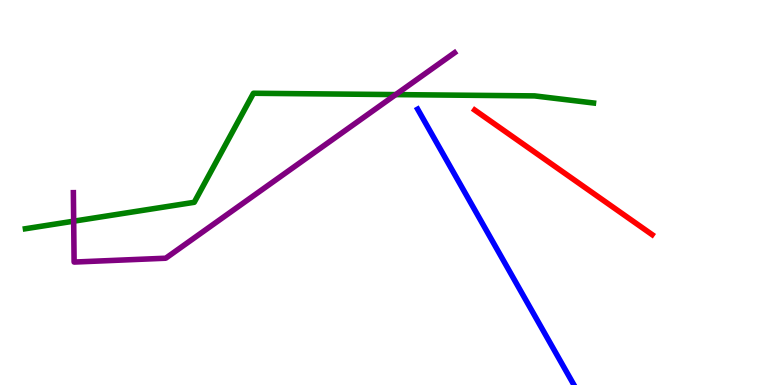[{'lines': ['blue', 'red'], 'intersections': []}, {'lines': ['green', 'red'], 'intersections': []}, {'lines': ['purple', 'red'], 'intersections': []}, {'lines': ['blue', 'green'], 'intersections': []}, {'lines': ['blue', 'purple'], 'intersections': []}, {'lines': ['green', 'purple'], 'intersections': [{'x': 0.951, 'y': 4.26}, {'x': 5.11, 'y': 7.54}]}]